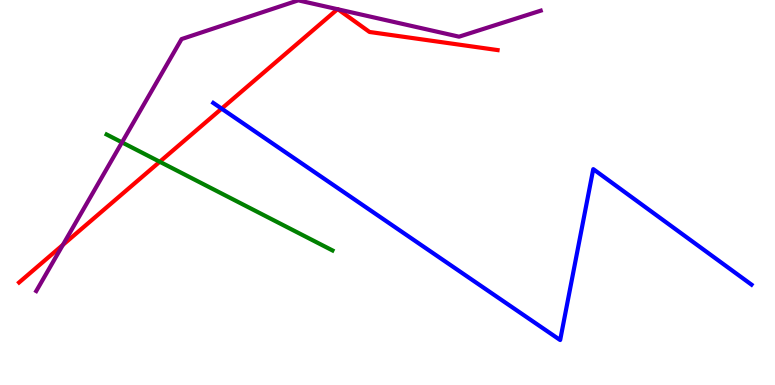[{'lines': ['blue', 'red'], 'intersections': [{'x': 2.86, 'y': 7.18}]}, {'lines': ['green', 'red'], 'intersections': [{'x': 2.06, 'y': 5.8}]}, {'lines': ['purple', 'red'], 'intersections': [{'x': 0.811, 'y': 3.64}, {'x': 4.35, 'y': 9.76}, {'x': 4.36, 'y': 9.76}]}, {'lines': ['blue', 'green'], 'intersections': []}, {'lines': ['blue', 'purple'], 'intersections': []}, {'lines': ['green', 'purple'], 'intersections': [{'x': 1.57, 'y': 6.3}]}]